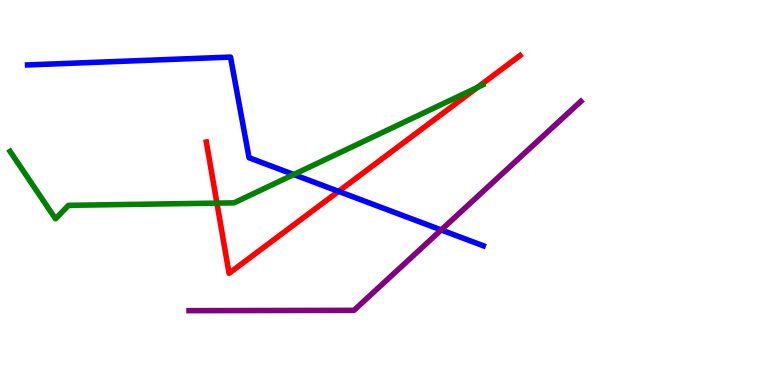[{'lines': ['blue', 'red'], 'intersections': [{'x': 4.37, 'y': 5.03}]}, {'lines': ['green', 'red'], 'intersections': [{'x': 2.8, 'y': 4.72}, {'x': 6.16, 'y': 7.73}]}, {'lines': ['purple', 'red'], 'intersections': []}, {'lines': ['blue', 'green'], 'intersections': [{'x': 3.79, 'y': 5.47}]}, {'lines': ['blue', 'purple'], 'intersections': [{'x': 5.69, 'y': 4.03}]}, {'lines': ['green', 'purple'], 'intersections': []}]